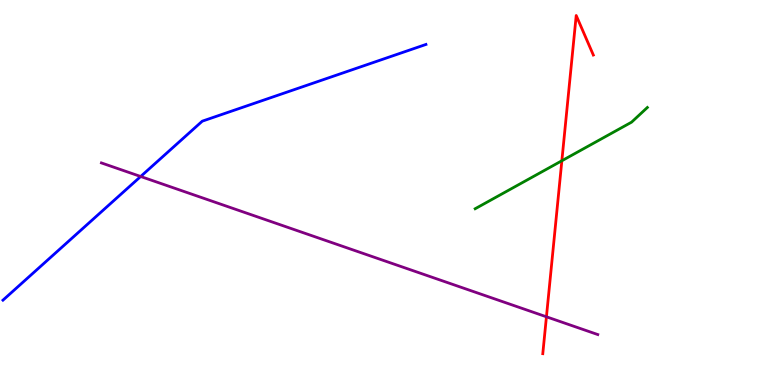[{'lines': ['blue', 'red'], 'intersections': []}, {'lines': ['green', 'red'], 'intersections': [{'x': 7.25, 'y': 5.82}]}, {'lines': ['purple', 'red'], 'intersections': [{'x': 7.05, 'y': 1.77}]}, {'lines': ['blue', 'green'], 'intersections': []}, {'lines': ['blue', 'purple'], 'intersections': [{'x': 1.82, 'y': 5.42}]}, {'lines': ['green', 'purple'], 'intersections': []}]